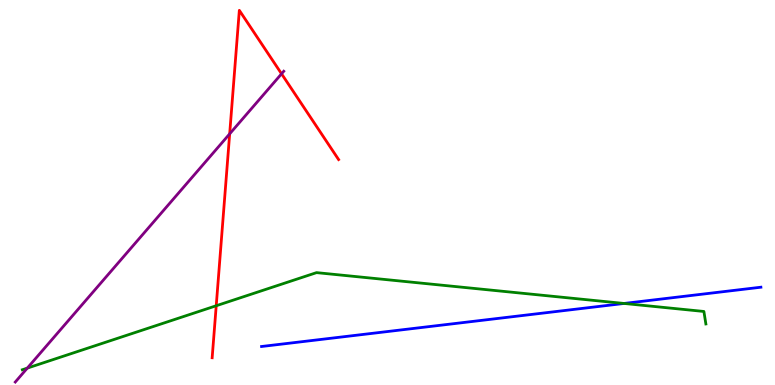[{'lines': ['blue', 'red'], 'intersections': []}, {'lines': ['green', 'red'], 'intersections': [{'x': 2.79, 'y': 2.06}]}, {'lines': ['purple', 'red'], 'intersections': [{'x': 2.96, 'y': 6.52}, {'x': 3.63, 'y': 8.08}]}, {'lines': ['blue', 'green'], 'intersections': [{'x': 8.05, 'y': 2.12}]}, {'lines': ['blue', 'purple'], 'intersections': []}, {'lines': ['green', 'purple'], 'intersections': [{'x': 0.352, 'y': 0.439}]}]